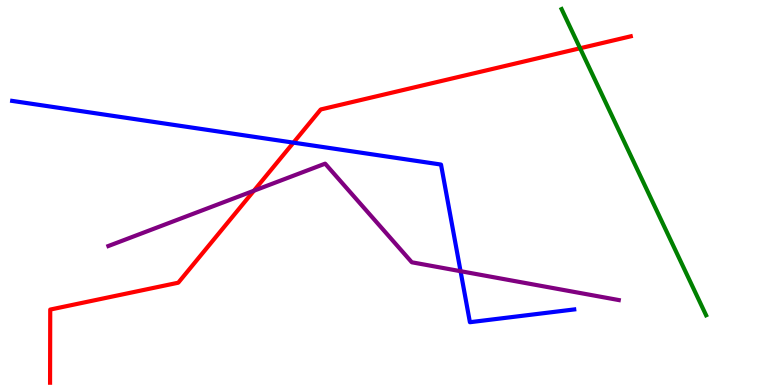[{'lines': ['blue', 'red'], 'intersections': [{'x': 3.79, 'y': 6.29}]}, {'lines': ['green', 'red'], 'intersections': [{'x': 7.48, 'y': 8.75}]}, {'lines': ['purple', 'red'], 'intersections': [{'x': 3.28, 'y': 5.05}]}, {'lines': ['blue', 'green'], 'intersections': []}, {'lines': ['blue', 'purple'], 'intersections': [{'x': 5.94, 'y': 2.96}]}, {'lines': ['green', 'purple'], 'intersections': []}]